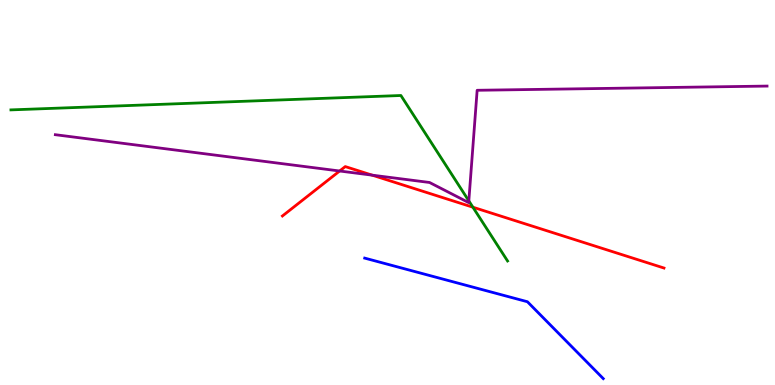[{'lines': ['blue', 'red'], 'intersections': []}, {'lines': ['green', 'red'], 'intersections': [{'x': 6.1, 'y': 4.62}]}, {'lines': ['purple', 'red'], 'intersections': [{'x': 4.38, 'y': 5.56}, {'x': 4.8, 'y': 5.45}]}, {'lines': ['blue', 'green'], 'intersections': []}, {'lines': ['blue', 'purple'], 'intersections': []}, {'lines': ['green', 'purple'], 'intersections': [{'x': 6.05, 'y': 4.78}]}]